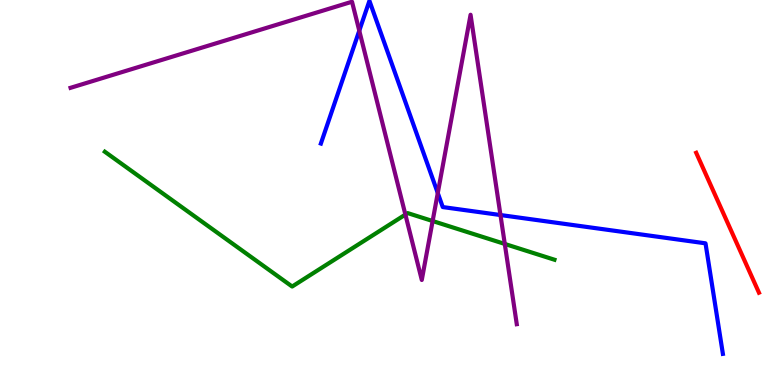[{'lines': ['blue', 'red'], 'intersections': []}, {'lines': ['green', 'red'], 'intersections': []}, {'lines': ['purple', 'red'], 'intersections': []}, {'lines': ['blue', 'green'], 'intersections': []}, {'lines': ['blue', 'purple'], 'intersections': [{'x': 4.64, 'y': 9.2}, {'x': 5.65, 'y': 4.99}, {'x': 6.46, 'y': 4.41}]}, {'lines': ['green', 'purple'], 'intersections': [{'x': 5.23, 'y': 4.43}, {'x': 5.58, 'y': 4.26}, {'x': 6.51, 'y': 3.66}]}]